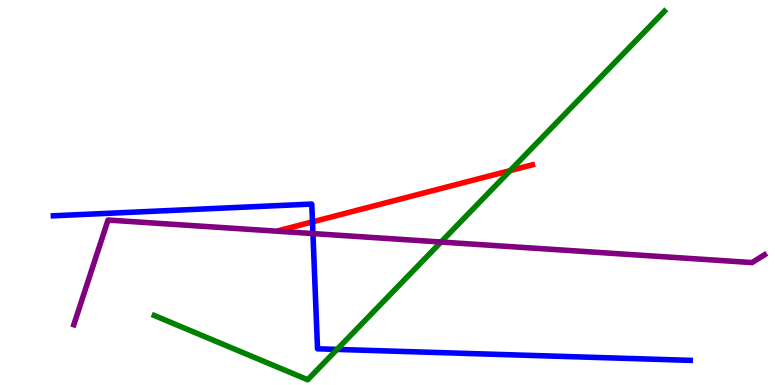[{'lines': ['blue', 'red'], 'intersections': [{'x': 4.03, 'y': 4.24}]}, {'lines': ['green', 'red'], 'intersections': [{'x': 6.58, 'y': 5.57}]}, {'lines': ['purple', 'red'], 'intersections': []}, {'lines': ['blue', 'green'], 'intersections': [{'x': 4.35, 'y': 0.924}]}, {'lines': ['blue', 'purple'], 'intersections': [{'x': 4.04, 'y': 3.93}]}, {'lines': ['green', 'purple'], 'intersections': [{'x': 5.69, 'y': 3.71}]}]